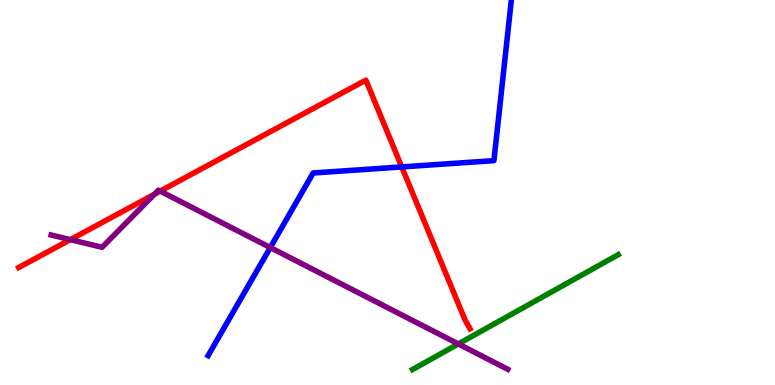[{'lines': ['blue', 'red'], 'intersections': [{'x': 5.18, 'y': 5.66}]}, {'lines': ['green', 'red'], 'intersections': []}, {'lines': ['purple', 'red'], 'intersections': [{'x': 0.908, 'y': 3.78}, {'x': 1.99, 'y': 4.95}, {'x': 2.07, 'y': 5.04}]}, {'lines': ['blue', 'green'], 'intersections': []}, {'lines': ['blue', 'purple'], 'intersections': [{'x': 3.49, 'y': 3.57}]}, {'lines': ['green', 'purple'], 'intersections': [{'x': 5.91, 'y': 1.07}]}]